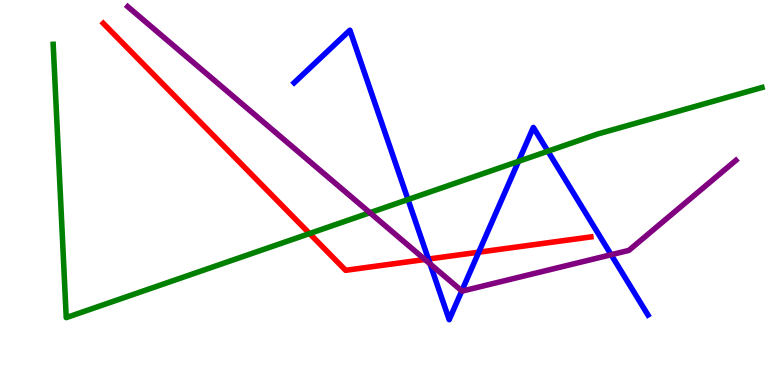[{'lines': ['blue', 'red'], 'intersections': [{'x': 5.53, 'y': 3.27}, {'x': 6.18, 'y': 3.45}]}, {'lines': ['green', 'red'], 'intersections': [{'x': 3.99, 'y': 3.93}]}, {'lines': ['purple', 'red'], 'intersections': [{'x': 5.48, 'y': 3.26}]}, {'lines': ['blue', 'green'], 'intersections': [{'x': 5.26, 'y': 4.82}, {'x': 6.69, 'y': 5.81}, {'x': 7.07, 'y': 6.07}]}, {'lines': ['blue', 'purple'], 'intersections': [{'x': 5.55, 'y': 3.15}, {'x': 5.96, 'y': 2.44}, {'x': 7.89, 'y': 3.38}]}, {'lines': ['green', 'purple'], 'intersections': [{'x': 4.77, 'y': 4.48}]}]